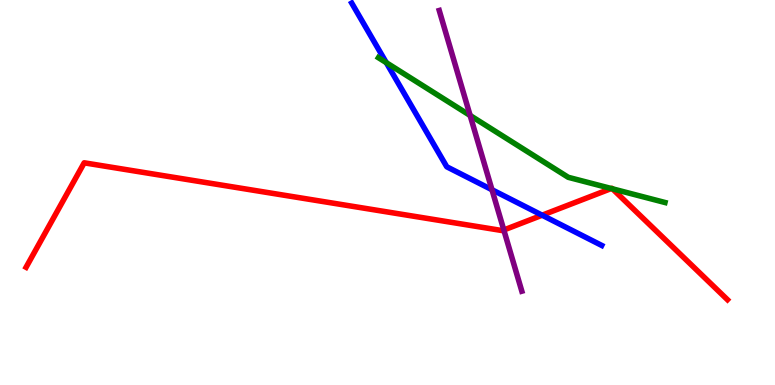[{'lines': ['blue', 'red'], 'intersections': [{'x': 7.0, 'y': 4.41}]}, {'lines': ['green', 'red'], 'intersections': [{'x': 7.89, 'y': 5.1}, {'x': 7.9, 'y': 5.1}]}, {'lines': ['purple', 'red'], 'intersections': [{'x': 6.5, 'y': 4.03}]}, {'lines': ['blue', 'green'], 'intersections': [{'x': 4.98, 'y': 8.37}]}, {'lines': ['blue', 'purple'], 'intersections': [{'x': 6.35, 'y': 5.07}]}, {'lines': ['green', 'purple'], 'intersections': [{'x': 6.07, 'y': 7.0}]}]